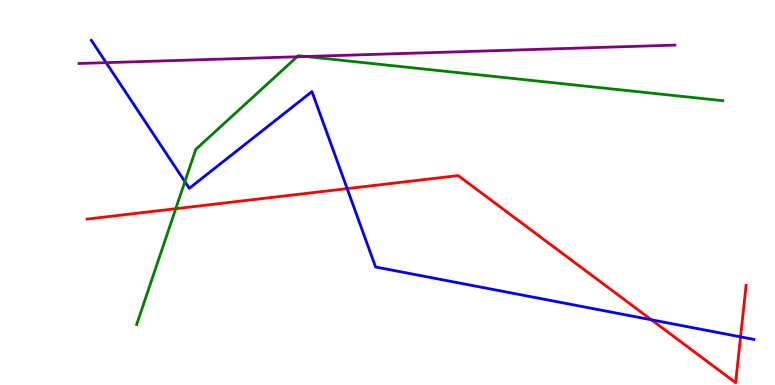[{'lines': ['blue', 'red'], 'intersections': [{'x': 4.48, 'y': 5.1}, {'x': 8.4, 'y': 1.69}, {'x': 9.56, 'y': 1.25}]}, {'lines': ['green', 'red'], 'intersections': [{'x': 2.27, 'y': 4.58}]}, {'lines': ['purple', 'red'], 'intersections': []}, {'lines': ['blue', 'green'], 'intersections': [{'x': 2.39, 'y': 5.28}]}, {'lines': ['blue', 'purple'], 'intersections': [{'x': 1.37, 'y': 8.37}]}, {'lines': ['green', 'purple'], 'intersections': [{'x': 3.83, 'y': 8.53}, {'x': 3.95, 'y': 8.53}]}]